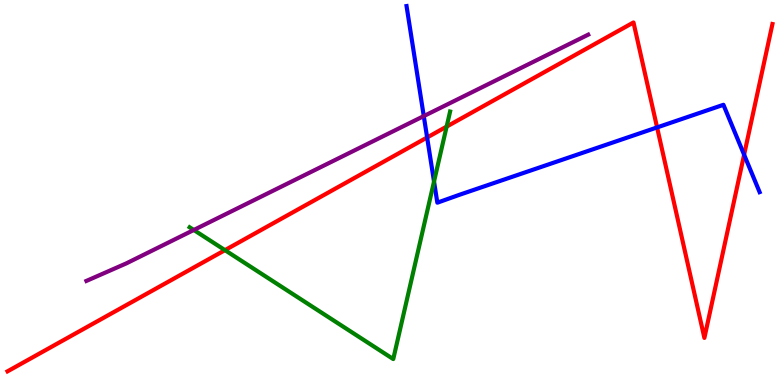[{'lines': ['blue', 'red'], 'intersections': [{'x': 5.51, 'y': 6.43}, {'x': 8.48, 'y': 6.69}, {'x': 9.6, 'y': 5.98}]}, {'lines': ['green', 'red'], 'intersections': [{'x': 2.9, 'y': 3.5}, {'x': 5.76, 'y': 6.71}]}, {'lines': ['purple', 'red'], 'intersections': []}, {'lines': ['blue', 'green'], 'intersections': [{'x': 5.6, 'y': 5.28}]}, {'lines': ['blue', 'purple'], 'intersections': [{'x': 5.47, 'y': 6.98}]}, {'lines': ['green', 'purple'], 'intersections': [{'x': 2.5, 'y': 4.03}]}]